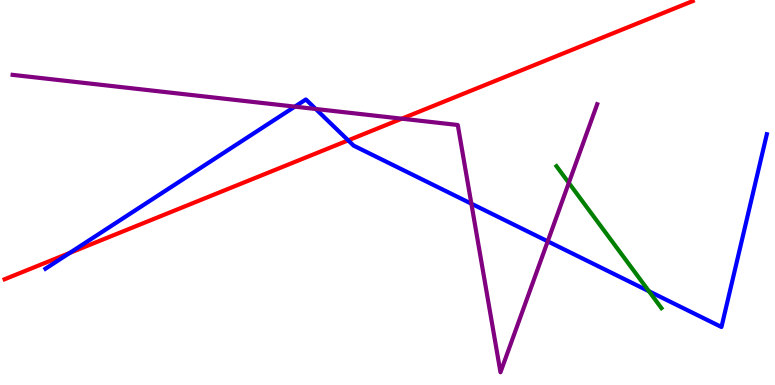[{'lines': ['blue', 'red'], 'intersections': [{'x': 0.9, 'y': 3.43}, {'x': 4.49, 'y': 6.35}]}, {'lines': ['green', 'red'], 'intersections': []}, {'lines': ['purple', 'red'], 'intersections': [{'x': 5.18, 'y': 6.92}]}, {'lines': ['blue', 'green'], 'intersections': [{'x': 8.37, 'y': 2.44}]}, {'lines': ['blue', 'purple'], 'intersections': [{'x': 3.8, 'y': 7.23}, {'x': 4.07, 'y': 7.17}, {'x': 6.08, 'y': 4.71}, {'x': 7.07, 'y': 3.73}]}, {'lines': ['green', 'purple'], 'intersections': [{'x': 7.34, 'y': 5.25}]}]